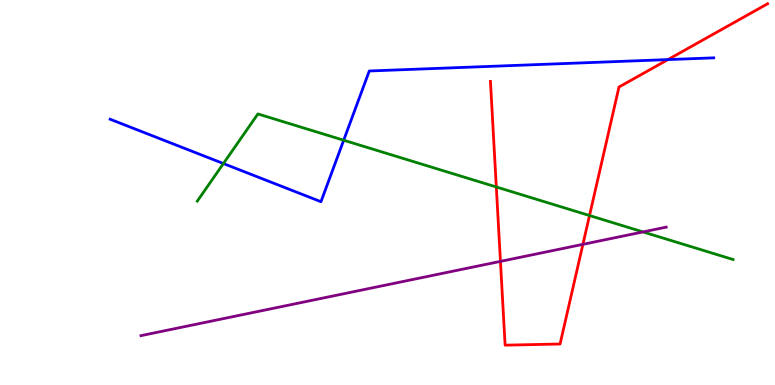[{'lines': ['blue', 'red'], 'intersections': [{'x': 8.62, 'y': 8.45}]}, {'lines': ['green', 'red'], 'intersections': [{'x': 6.4, 'y': 5.14}, {'x': 7.61, 'y': 4.4}]}, {'lines': ['purple', 'red'], 'intersections': [{'x': 6.46, 'y': 3.21}, {'x': 7.52, 'y': 3.65}]}, {'lines': ['blue', 'green'], 'intersections': [{'x': 2.88, 'y': 5.75}, {'x': 4.43, 'y': 6.36}]}, {'lines': ['blue', 'purple'], 'intersections': []}, {'lines': ['green', 'purple'], 'intersections': [{'x': 8.3, 'y': 3.98}]}]